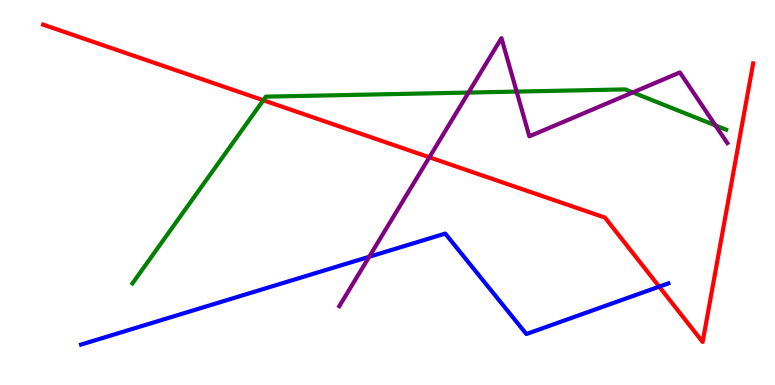[{'lines': ['blue', 'red'], 'intersections': [{'x': 8.51, 'y': 2.55}]}, {'lines': ['green', 'red'], 'intersections': [{'x': 3.4, 'y': 7.4}]}, {'lines': ['purple', 'red'], 'intersections': [{'x': 5.54, 'y': 5.91}]}, {'lines': ['blue', 'green'], 'intersections': []}, {'lines': ['blue', 'purple'], 'intersections': [{'x': 4.76, 'y': 3.33}]}, {'lines': ['green', 'purple'], 'intersections': [{'x': 6.05, 'y': 7.6}, {'x': 6.67, 'y': 7.62}, {'x': 8.17, 'y': 7.6}, {'x': 9.23, 'y': 6.74}]}]